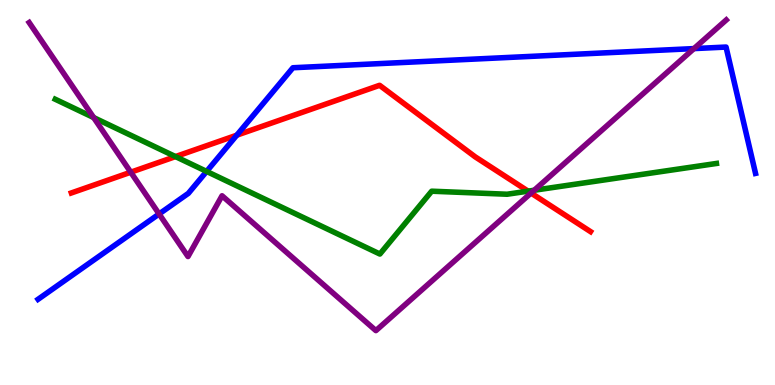[{'lines': ['blue', 'red'], 'intersections': [{'x': 3.06, 'y': 6.49}]}, {'lines': ['green', 'red'], 'intersections': [{'x': 2.26, 'y': 5.93}, {'x': 6.81, 'y': 5.04}]}, {'lines': ['purple', 'red'], 'intersections': [{'x': 1.69, 'y': 5.53}, {'x': 6.85, 'y': 4.99}]}, {'lines': ['blue', 'green'], 'intersections': [{'x': 2.67, 'y': 5.55}]}, {'lines': ['blue', 'purple'], 'intersections': [{'x': 2.05, 'y': 4.44}, {'x': 8.95, 'y': 8.74}]}, {'lines': ['green', 'purple'], 'intersections': [{'x': 1.21, 'y': 6.95}, {'x': 6.89, 'y': 5.06}]}]